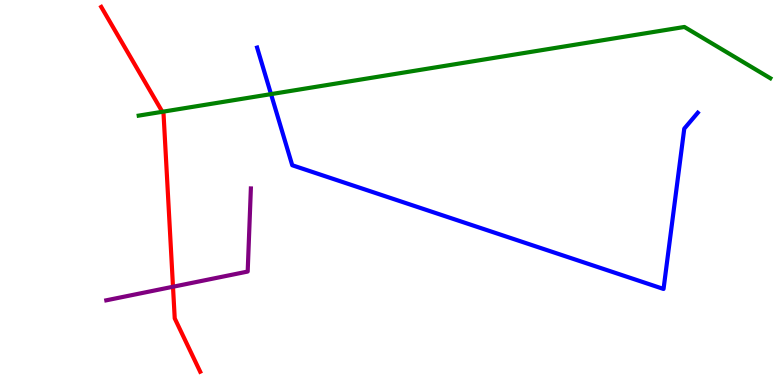[{'lines': ['blue', 'red'], 'intersections': []}, {'lines': ['green', 'red'], 'intersections': [{'x': 2.09, 'y': 7.1}]}, {'lines': ['purple', 'red'], 'intersections': [{'x': 2.23, 'y': 2.55}]}, {'lines': ['blue', 'green'], 'intersections': [{'x': 3.5, 'y': 7.56}]}, {'lines': ['blue', 'purple'], 'intersections': []}, {'lines': ['green', 'purple'], 'intersections': []}]